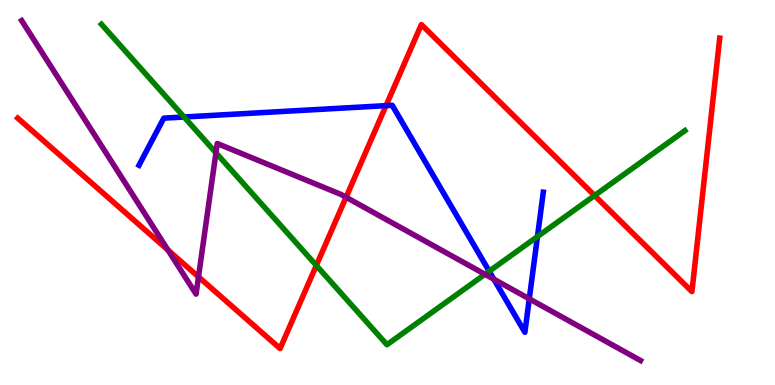[{'lines': ['blue', 'red'], 'intersections': [{'x': 4.98, 'y': 7.26}]}, {'lines': ['green', 'red'], 'intersections': [{'x': 4.08, 'y': 3.11}, {'x': 7.67, 'y': 4.92}]}, {'lines': ['purple', 'red'], 'intersections': [{'x': 2.17, 'y': 3.51}, {'x': 2.56, 'y': 2.81}, {'x': 4.47, 'y': 4.88}]}, {'lines': ['blue', 'green'], 'intersections': [{'x': 2.38, 'y': 6.96}, {'x': 6.31, 'y': 2.95}, {'x': 6.93, 'y': 3.86}]}, {'lines': ['blue', 'purple'], 'intersections': [{'x': 6.37, 'y': 2.75}, {'x': 6.83, 'y': 2.24}]}, {'lines': ['green', 'purple'], 'intersections': [{'x': 2.79, 'y': 6.03}, {'x': 6.26, 'y': 2.88}]}]